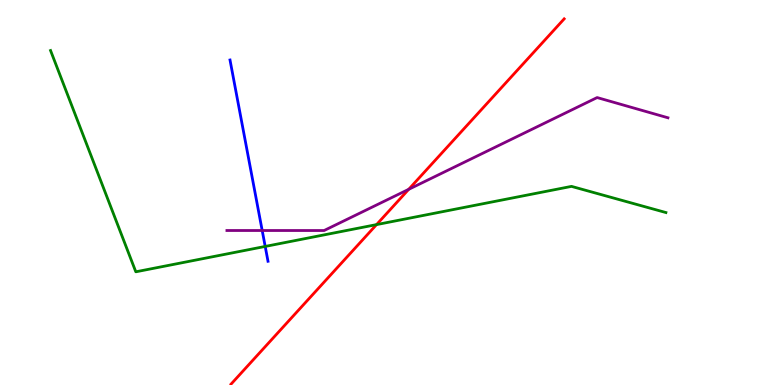[{'lines': ['blue', 'red'], 'intersections': []}, {'lines': ['green', 'red'], 'intersections': [{'x': 4.86, 'y': 4.17}]}, {'lines': ['purple', 'red'], 'intersections': [{'x': 5.27, 'y': 5.08}]}, {'lines': ['blue', 'green'], 'intersections': [{'x': 3.42, 'y': 3.6}]}, {'lines': ['blue', 'purple'], 'intersections': [{'x': 3.38, 'y': 4.01}]}, {'lines': ['green', 'purple'], 'intersections': []}]